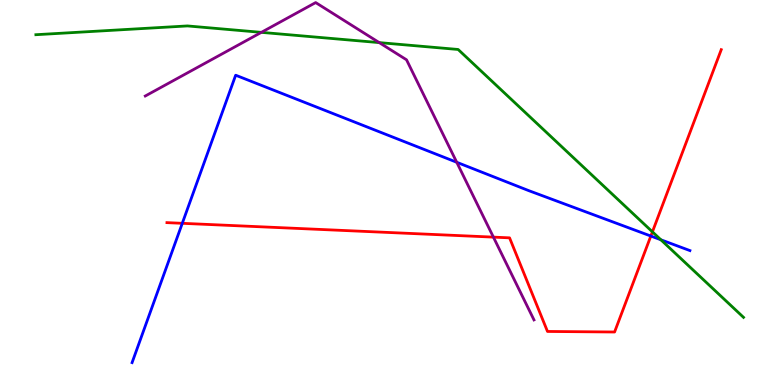[{'lines': ['blue', 'red'], 'intersections': [{'x': 2.35, 'y': 4.2}, {'x': 8.4, 'y': 3.87}]}, {'lines': ['green', 'red'], 'intersections': [{'x': 8.42, 'y': 3.98}]}, {'lines': ['purple', 'red'], 'intersections': [{'x': 6.37, 'y': 3.84}]}, {'lines': ['blue', 'green'], 'intersections': [{'x': 8.53, 'y': 3.77}]}, {'lines': ['blue', 'purple'], 'intersections': [{'x': 5.89, 'y': 5.79}]}, {'lines': ['green', 'purple'], 'intersections': [{'x': 3.37, 'y': 9.16}, {'x': 4.89, 'y': 8.89}]}]